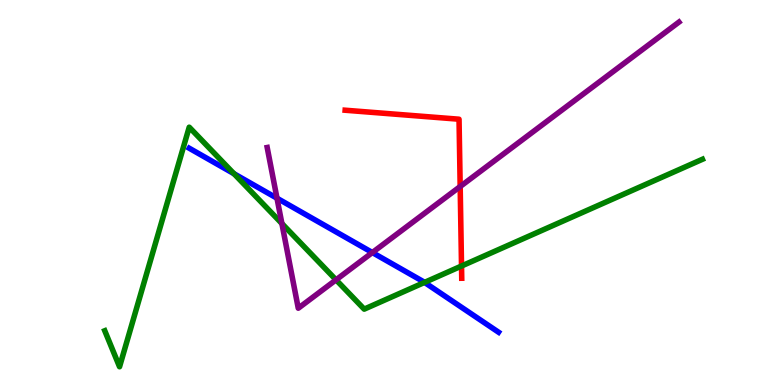[{'lines': ['blue', 'red'], 'intersections': []}, {'lines': ['green', 'red'], 'intersections': [{'x': 5.96, 'y': 3.09}]}, {'lines': ['purple', 'red'], 'intersections': [{'x': 5.94, 'y': 5.15}]}, {'lines': ['blue', 'green'], 'intersections': [{'x': 3.02, 'y': 5.49}, {'x': 5.48, 'y': 2.66}]}, {'lines': ['blue', 'purple'], 'intersections': [{'x': 3.57, 'y': 4.85}, {'x': 4.8, 'y': 3.44}]}, {'lines': ['green', 'purple'], 'intersections': [{'x': 3.64, 'y': 4.19}, {'x': 4.34, 'y': 2.73}]}]